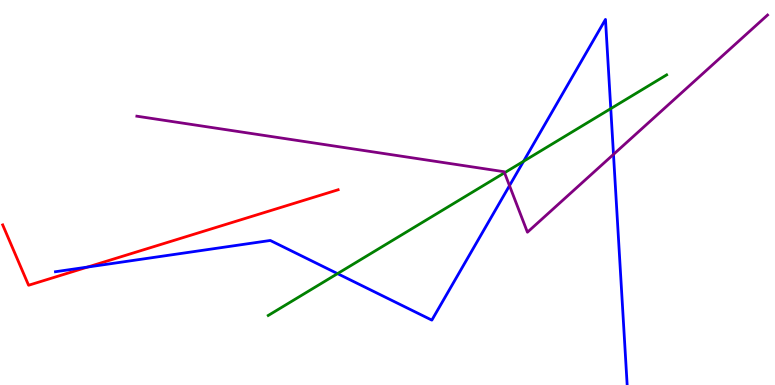[{'lines': ['blue', 'red'], 'intersections': [{'x': 1.13, 'y': 3.06}]}, {'lines': ['green', 'red'], 'intersections': []}, {'lines': ['purple', 'red'], 'intersections': []}, {'lines': ['blue', 'green'], 'intersections': [{'x': 4.36, 'y': 2.89}, {'x': 6.76, 'y': 5.81}, {'x': 7.88, 'y': 7.18}]}, {'lines': ['blue', 'purple'], 'intersections': [{'x': 6.57, 'y': 5.18}, {'x': 7.92, 'y': 5.99}]}, {'lines': ['green', 'purple'], 'intersections': [{'x': 6.51, 'y': 5.51}]}]